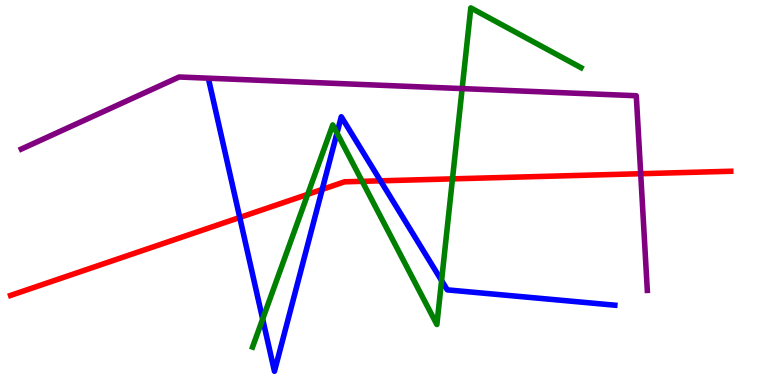[{'lines': ['blue', 'red'], 'intersections': [{'x': 3.09, 'y': 4.35}, {'x': 4.16, 'y': 5.08}, {'x': 4.91, 'y': 5.3}]}, {'lines': ['green', 'red'], 'intersections': [{'x': 3.97, 'y': 4.95}, {'x': 4.67, 'y': 5.29}, {'x': 5.84, 'y': 5.35}]}, {'lines': ['purple', 'red'], 'intersections': [{'x': 8.27, 'y': 5.49}]}, {'lines': ['blue', 'green'], 'intersections': [{'x': 3.39, 'y': 1.71}, {'x': 4.35, 'y': 6.54}, {'x': 5.7, 'y': 2.71}]}, {'lines': ['blue', 'purple'], 'intersections': []}, {'lines': ['green', 'purple'], 'intersections': [{'x': 5.96, 'y': 7.7}]}]